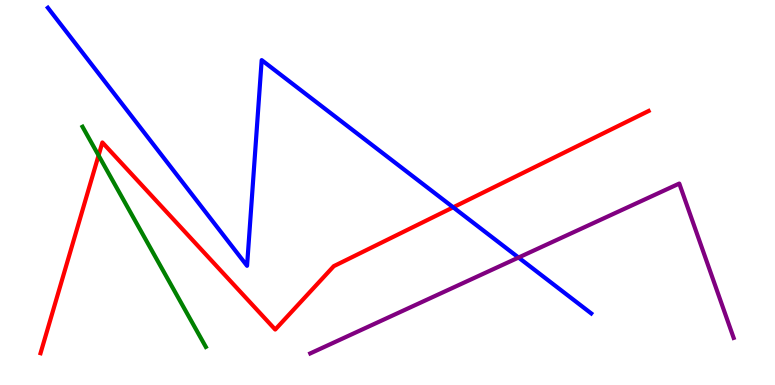[{'lines': ['blue', 'red'], 'intersections': [{'x': 5.85, 'y': 4.62}]}, {'lines': ['green', 'red'], 'intersections': [{'x': 1.27, 'y': 5.96}]}, {'lines': ['purple', 'red'], 'intersections': []}, {'lines': ['blue', 'green'], 'intersections': []}, {'lines': ['blue', 'purple'], 'intersections': [{'x': 6.69, 'y': 3.31}]}, {'lines': ['green', 'purple'], 'intersections': []}]